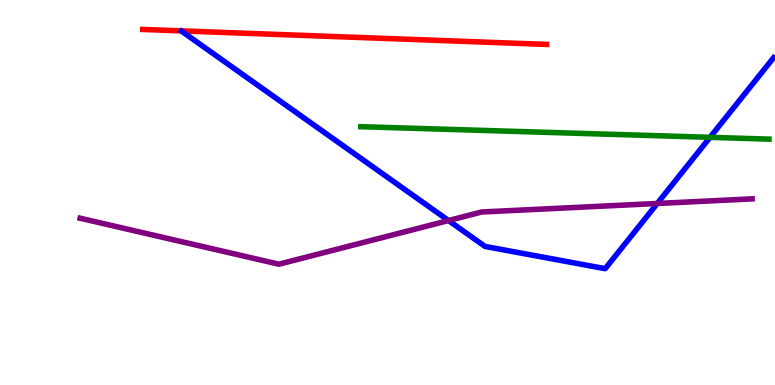[{'lines': ['blue', 'red'], 'intersections': []}, {'lines': ['green', 'red'], 'intersections': []}, {'lines': ['purple', 'red'], 'intersections': []}, {'lines': ['blue', 'green'], 'intersections': [{'x': 9.16, 'y': 6.43}]}, {'lines': ['blue', 'purple'], 'intersections': [{'x': 5.79, 'y': 4.27}, {'x': 8.48, 'y': 4.71}]}, {'lines': ['green', 'purple'], 'intersections': []}]